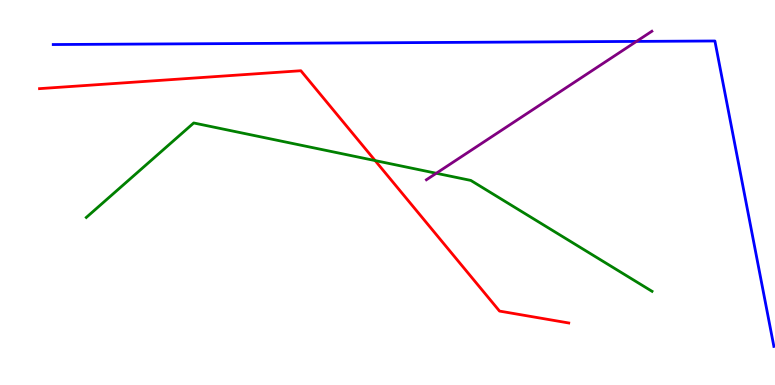[{'lines': ['blue', 'red'], 'intersections': []}, {'lines': ['green', 'red'], 'intersections': [{'x': 4.84, 'y': 5.83}]}, {'lines': ['purple', 'red'], 'intersections': []}, {'lines': ['blue', 'green'], 'intersections': []}, {'lines': ['blue', 'purple'], 'intersections': [{'x': 8.21, 'y': 8.92}]}, {'lines': ['green', 'purple'], 'intersections': [{'x': 5.63, 'y': 5.5}]}]